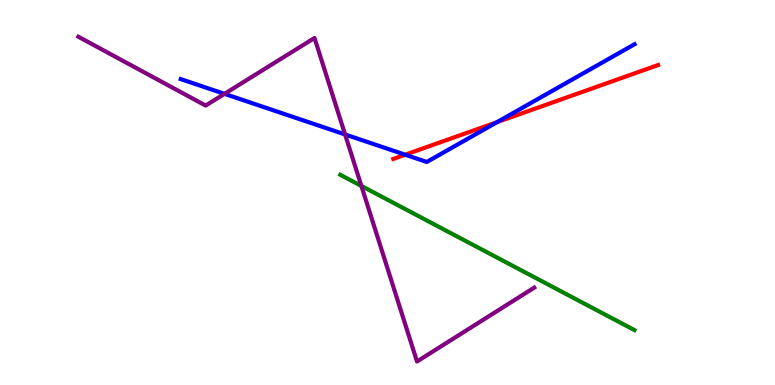[{'lines': ['blue', 'red'], 'intersections': [{'x': 5.23, 'y': 5.98}, {'x': 6.41, 'y': 6.83}]}, {'lines': ['green', 'red'], 'intersections': []}, {'lines': ['purple', 'red'], 'intersections': []}, {'lines': ['blue', 'green'], 'intersections': []}, {'lines': ['blue', 'purple'], 'intersections': [{'x': 2.9, 'y': 7.56}, {'x': 4.45, 'y': 6.51}]}, {'lines': ['green', 'purple'], 'intersections': [{'x': 4.66, 'y': 5.17}]}]